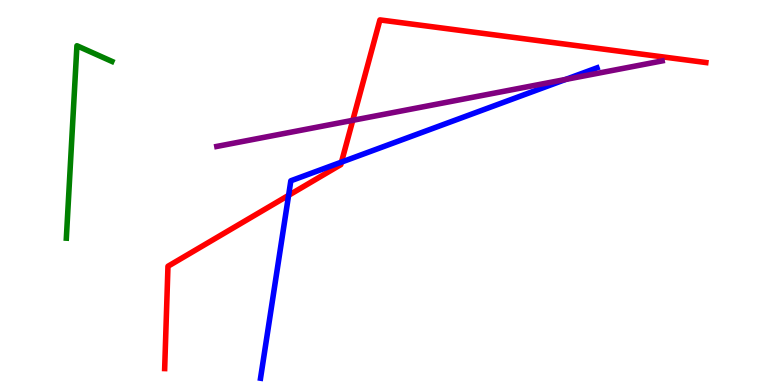[{'lines': ['blue', 'red'], 'intersections': [{'x': 3.72, 'y': 4.93}, {'x': 4.41, 'y': 5.79}]}, {'lines': ['green', 'red'], 'intersections': []}, {'lines': ['purple', 'red'], 'intersections': [{'x': 4.55, 'y': 6.87}]}, {'lines': ['blue', 'green'], 'intersections': []}, {'lines': ['blue', 'purple'], 'intersections': [{'x': 7.3, 'y': 7.94}]}, {'lines': ['green', 'purple'], 'intersections': []}]